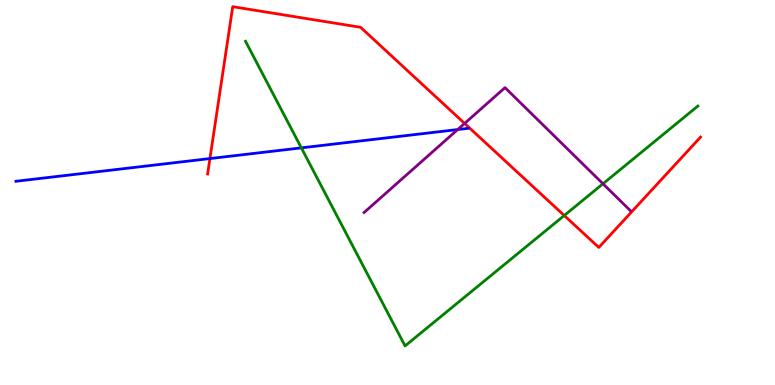[{'lines': ['blue', 'red'], 'intersections': [{'x': 2.71, 'y': 5.88}]}, {'lines': ['green', 'red'], 'intersections': [{'x': 7.28, 'y': 4.4}]}, {'lines': ['purple', 'red'], 'intersections': [{'x': 5.99, 'y': 6.79}]}, {'lines': ['blue', 'green'], 'intersections': [{'x': 3.89, 'y': 6.16}]}, {'lines': ['blue', 'purple'], 'intersections': [{'x': 5.91, 'y': 6.63}]}, {'lines': ['green', 'purple'], 'intersections': [{'x': 7.78, 'y': 5.23}]}]